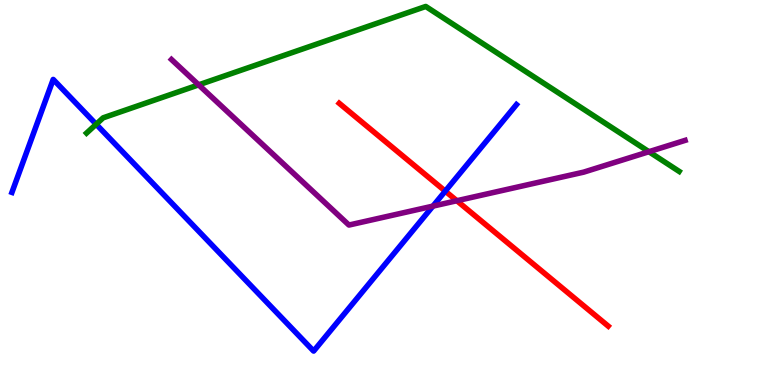[{'lines': ['blue', 'red'], 'intersections': [{'x': 5.75, 'y': 5.04}]}, {'lines': ['green', 'red'], 'intersections': []}, {'lines': ['purple', 'red'], 'intersections': [{'x': 5.89, 'y': 4.79}]}, {'lines': ['blue', 'green'], 'intersections': [{'x': 1.24, 'y': 6.77}]}, {'lines': ['blue', 'purple'], 'intersections': [{'x': 5.59, 'y': 4.65}]}, {'lines': ['green', 'purple'], 'intersections': [{'x': 2.56, 'y': 7.8}, {'x': 8.37, 'y': 6.06}]}]